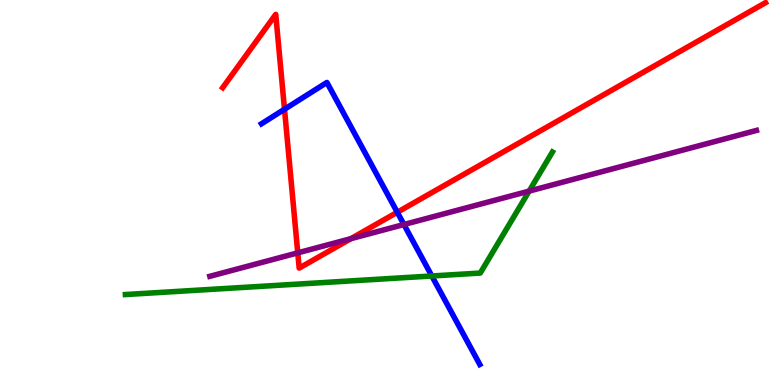[{'lines': ['blue', 'red'], 'intersections': [{'x': 3.67, 'y': 7.16}, {'x': 5.13, 'y': 4.49}]}, {'lines': ['green', 'red'], 'intersections': []}, {'lines': ['purple', 'red'], 'intersections': [{'x': 3.84, 'y': 3.43}, {'x': 4.53, 'y': 3.8}]}, {'lines': ['blue', 'green'], 'intersections': [{'x': 5.57, 'y': 2.83}]}, {'lines': ['blue', 'purple'], 'intersections': [{'x': 5.21, 'y': 4.17}]}, {'lines': ['green', 'purple'], 'intersections': [{'x': 6.83, 'y': 5.04}]}]